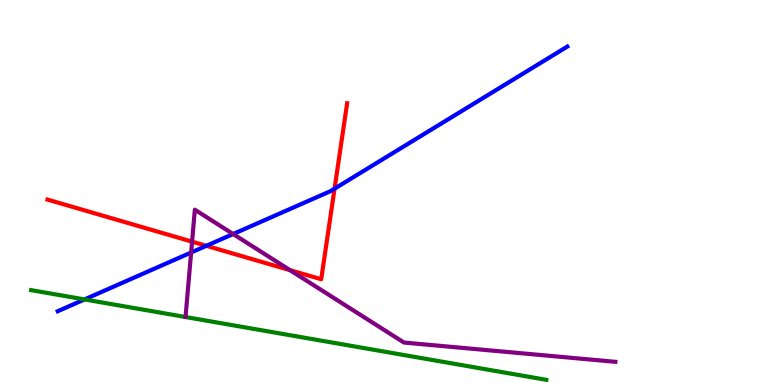[{'lines': ['blue', 'red'], 'intersections': [{'x': 2.66, 'y': 3.62}, {'x': 4.32, 'y': 5.1}]}, {'lines': ['green', 'red'], 'intersections': []}, {'lines': ['purple', 'red'], 'intersections': [{'x': 2.48, 'y': 3.72}, {'x': 3.74, 'y': 2.98}]}, {'lines': ['blue', 'green'], 'intersections': [{'x': 1.09, 'y': 2.22}]}, {'lines': ['blue', 'purple'], 'intersections': [{'x': 2.47, 'y': 3.44}, {'x': 3.01, 'y': 3.92}]}, {'lines': ['green', 'purple'], 'intersections': []}]